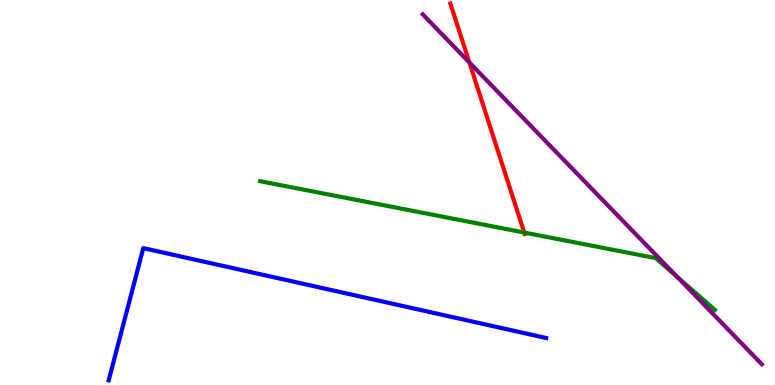[{'lines': ['blue', 'red'], 'intersections': []}, {'lines': ['green', 'red'], 'intersections': [{'x': 6.76, 'y': 3.96}]}, {'lines': ['purple', 'red'], 'intersections': [{'x': 6.06, 'y': 8.38}]}, {'lines': ['blue', 'green'], 'intersections': []}, {'lines': ['blue', 'purple'], 'intersections': []}, {'lines': ['green', 'purple'], 'intersections': [{'x': 8.74, 'y': 2.81}]}]